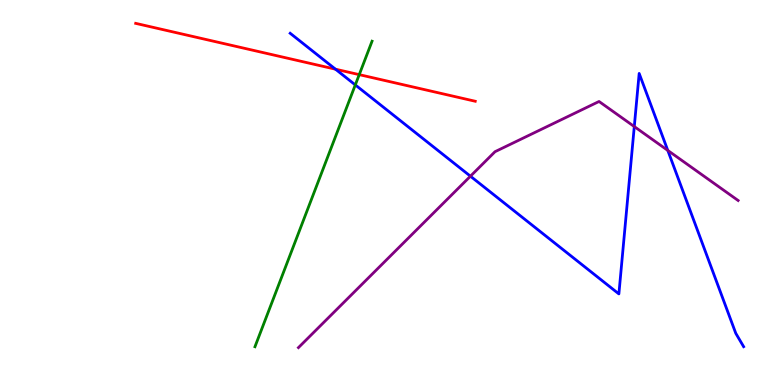[{'lines': ['blue', 'red'], 'intersections': [{'x': 4.33, 'y': 8.2}]}, {'lines': ['green', 'red'], 'intersections': [{'x': 4.64, 'y': 8.06}]}, {'lines': ['purple', 'red'], 'intersections': []}, {'lines': ['blue', 'green'], 'intersections': [{'x': 4.58, 'y': 7.79}]}, {'lines': ['blue', 'purple'], 'intersections': [{'x': 6.07, 'y': 5.42}, {'x': 8.18, 'y': 6.71}, {'x': 8.62, 'y': 6.09}]}, {'lines': ['green', 'purple'], 'intersections': []}]